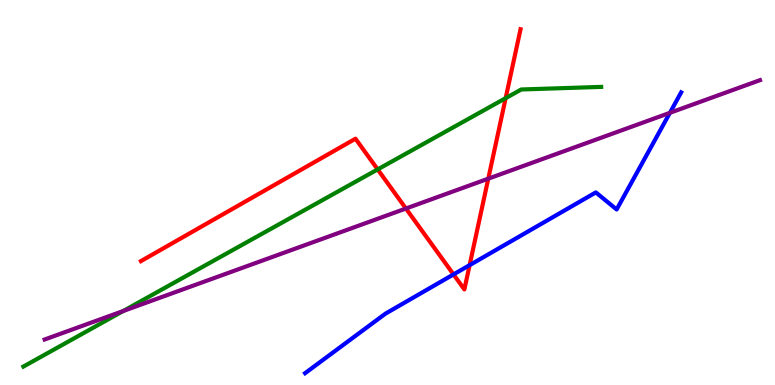[{'lines': ['blue', 'red'], 'intersections': [{'x': 5.85, 'y': 2.87}, {'x': 6.06, 'y': 3.11}]}, {'lines': ['green', 'red'], 'intersections': [{'x': 4.87, 'y': 5.6}, {'x': 6.52, 'y': 7.45}]}, {'lines': ['purple', 'red'], 'intersections': [{'x': 5.24, 'y': 4.58}, {'x': 6.3, 'y': 5.36}]}, {'lines': ['blue', 'green'], 'intersections': []}, {'lines': ['blue', 'purple'], 'intersections': [{'x': 8.64, 'y': 7.07}]}, {'lines': ['green', 'purple'], 'intersections': [{'x': 1.59, 'y': 1.92}]}]